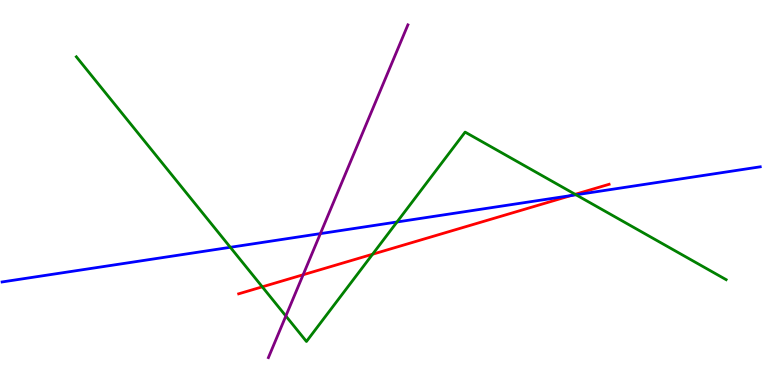[{'lines': ['blue', 'red'], 'intersections': [{'x': 7.37, 'y': 4.92}]}, {'lines': ['green', 'red'], 'intersections': [{'x': 3.38, 'y': 2.55}, {'x': 4.81, 'y': 3.4}, {'x': 7.42, 'y': 4.95}]}, {'lines': ['purple', 'red'], 'intersections': [{'x': 3.91, 'y': 2.86}]}, {'lines': ['blue', 'green'], 'intersections': [{'x': 2.97, 'y': 3.58}, {'x': 5.12, 'y': 4.23}, {'x': 7.43, 'y': 4.94}]}, {'lines': ['blue', 'purple'], 'intersections': [{'x': 4.13, 'y': 3.93}]}, {'lines': ['green', 'purple'], 'intersections': [{'x': 3.69, 'y': 1.79}]}]